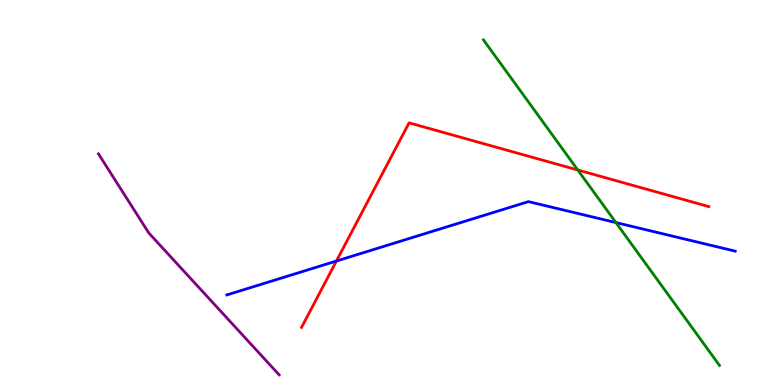[{'lines': ['blue', 'red'], 'intersections': [{'x': 4.34, 'y': 3.22}]}, {'lines': ['green', 'red'], 'intersections': [{'x': 7.46, 'y': 5.58}]}, {'lines': ['purple', 'red'], 'intersections': []}, {'lines': ['blue', 'green'], 'intersections': [{'x': 7.95, 'y': 4.22}]}, {'lines': ['blue', 'purple'], 'intersections': []}, {'lines': ['green', 'purple'], 'intersections': []}]